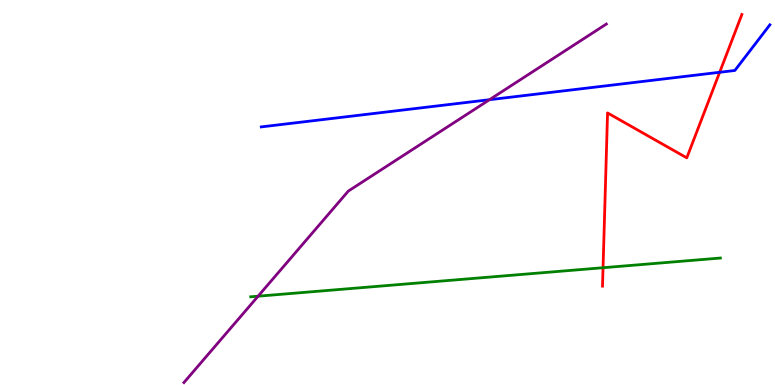[{'lines': ['blue', 'red'], 'intersections': [{'x': 9.29, 'y': 8.12}]}, {'lines': ['green', 'red'], 'intersections': [{'x': 7.78, 'y': 3.05}]}, {'lines': ['purple', 'red'], 'intersections': []}, {'lines': ['blue', 'green'], 'intersections': []}, {'lines': ['blue', 'purple'], 'intersections': [{'x': 6.32, 'y': 7.41}]}, {'lines': ['green', 'purple'], 'intersections': [{'x': 3.33, 'y': 2.31}]}]